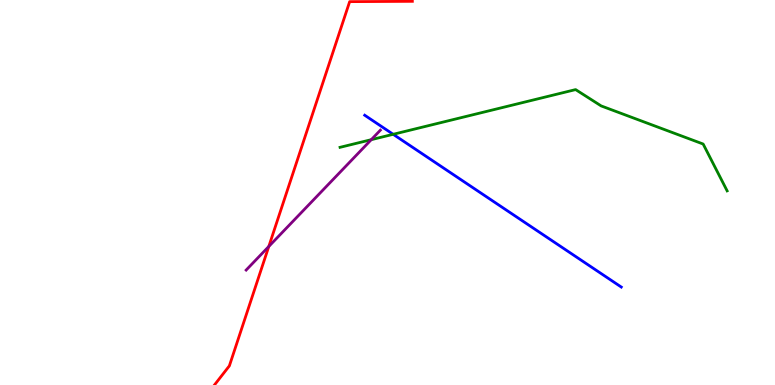[{'lines': ['blue', 'red'], 'intersections': []}, {'lines': ['green', 'red'], 'intersections': []}, {'lines': ['purple', 'red'], 'intersections': [{'x': 3.47, 'y': 3.6}]}, {'lines': ['blue', 'green'], 'intersections': [{'x': 5.07, 'y': 6.51}]}, {'lines': ['blue', 'purple'], 'intersections': []}, {'lines': ['green', 'purple'], 'intersections': [{'x': 4.79, 'y': 6.37}]}]